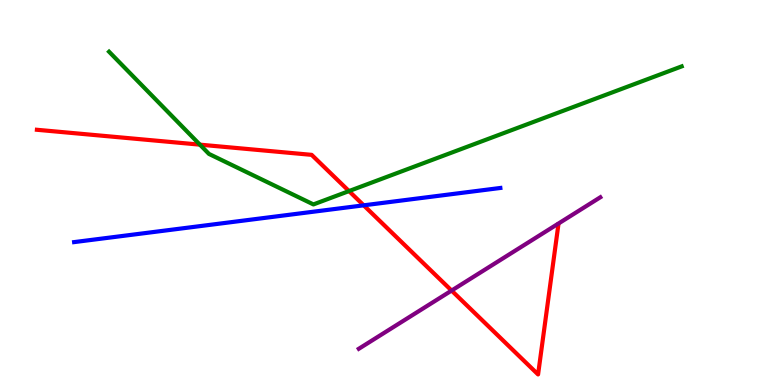[{'lines': ['blue', 'red'], 'intersections': [{'x': 4.69, 'y': 4.67}]}, {'lines': ['green', 'red'], 'intersections': [{'x': 2.58, 'y': 6.24}, {'x': 4.5, 'y': 5.04}]}, {'lines': ['purple', 'red'], 'intersections': [{'x': 5.83, 'y': 2.45}]}, {'lines': ['blue', 'green'], 'intersections': []}, {'lines': ['blue', 'purple'], 'intersections': []}, {'lines': ['green', 'purple'], 'intersections': []}]